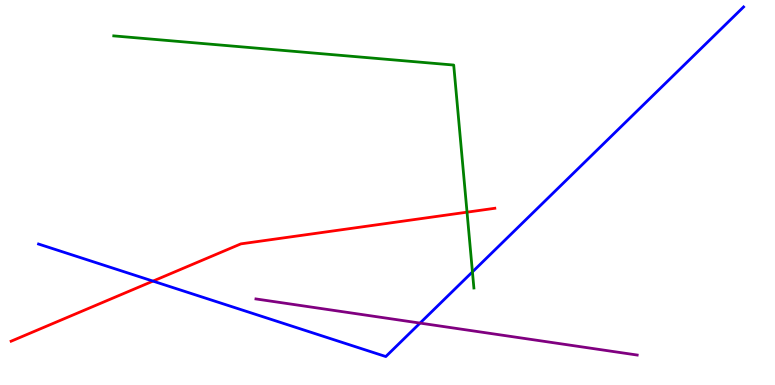[{'lines': ['blue', 'red'], 'intersections': [{'x': 1.97, 'y': 2.7}]}, {'lines': ['green', 'red'], 'intersections': [{'x': 6.03, 'y': 4.49}]}, {'lines': ['purple', 'red'], 'intersections': []}, {'lines': ['blue', 'green'], 'intersections': [{'x': 6.1, 'y': 2.94}]}, {'lines': ['blue', 'purple'], 'intersections': [{'x': 5.42, 'y': 1.61}]}, {'lines': ['green', 'purple'], 'intersections': []}]